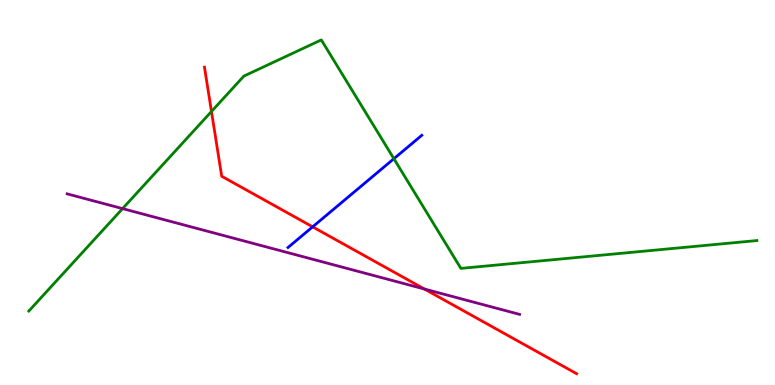[{'lines': ['blue', 'red'], 'intersections': [{'x': 4.03, 'y': 4.11}]}, {'lines': ['green', 'red'], 'intersections': [{'x': 2.73, 'y': 7.1}]}, {'lines': ['purple', 'red'], 'intersections': [{'x': 5.48, 'y': 2.49}]}, {'lines': ['blue', 'green'], 'intersections': [{'x': 5.08, 'y': 5.88}]}, {'lines': ['blue', 'purple'], 'intersections': []}, {'lines': ['green', 'purple'], 'intersections': [{'x': 1.58, 'y': 4.58}]}]